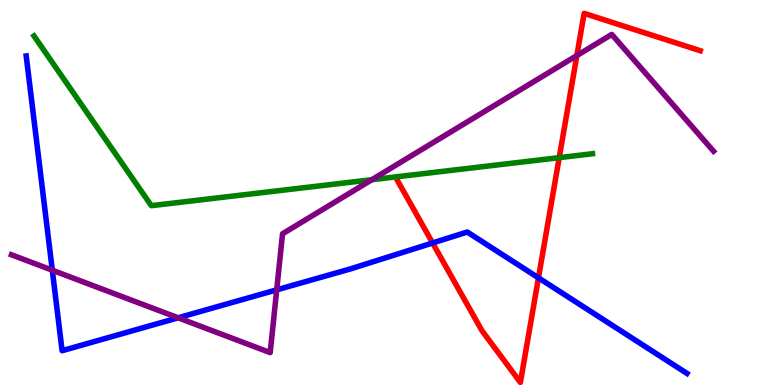[{'lines': ['blue', 'red'], 'intersections': [{'x': 5.58, 'y': 3.69}, {'x': 6.95, 'y': 2.78}]}, {'lines': ['green', 'red'], 'intersections': [{'x': 7.22, 'y': 5.91}]}, {'lines': ['purple', 'red'], 'intersections': [{'x': 7.44, 'y': 8.56}]}, {'lines': ['blue', 'green'], 'intersections': []}, {'lines': ['blue', 'purple'], 'intersections': [{'x': 0.675, 'y': 2.98}, {'x': 2.3, 'y': 1.75}, {'x': 3.57, 'y': 2.47}]}, {'lines': ['green', 'purple'], 'intersections': [{'x': 4.8, 'y': 5.33}]}]